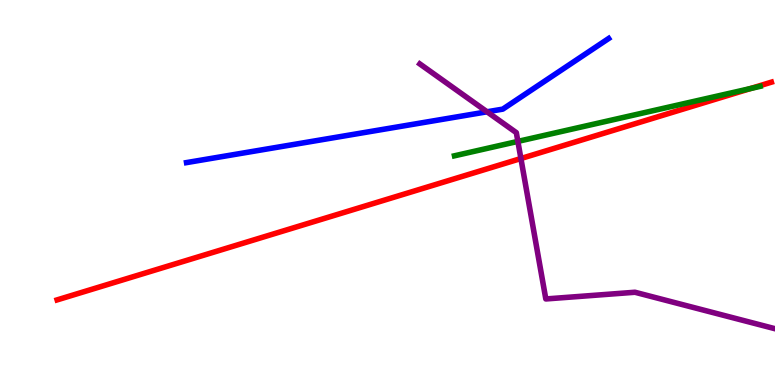[{'lines': ['blue', 'red'], 'intersections': []}, {'lines': ['green', 'red'], 'intersections': [{'x': 9.68, 'y': 7.7}]}, {'lines': ['purple', 'red'], 'intersections': [{'x': 6.72, 'y': 5.88}]}, {'lines': ['blue', 'green'], 'intersections': []}, {'lines': ['blue', 'purple'], 'intersections': [{'x': 6.28, 'y': 7.1}]}, {'lines': ['green', 'purple'], 'intersections': [{'x': 6.68, 'y': 6.33}]}]